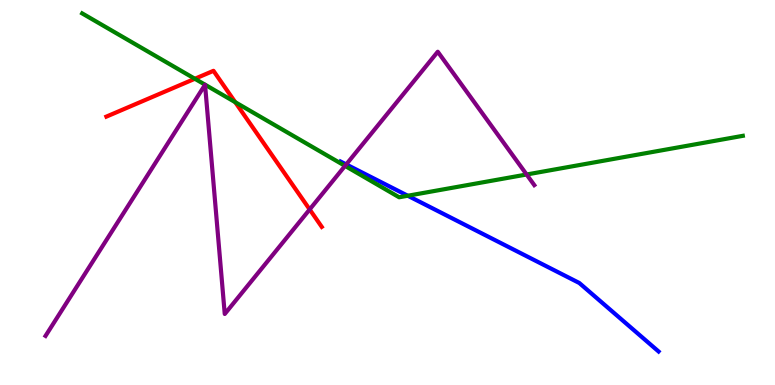[{'lines': ['blue', 'red'], 'intersections': []}, {'lines': ['green', 'red'], 'intersections': [{'x': 2.51, 'y': 7.95}, {'x': 3.04, 'y': 7.35}]}, {'lines': ['purple', 'red'], 'intersections': [{'x': 4.0, 'y': 4.56}]}, {'lines': ['blue', 'green'], 'intersections': [{'x': 5.26, 'y': 4.92}]}, {'lines': ['blue', 'purple'], 'intersections': [{'x': 4.47, 'y': 5.73}]}, {'lines': ['green', 'purple'], 'intersections': [{'x': 4.45, 'y': 5.69}, {'x': 6.79, 'y': 5.47}]}]